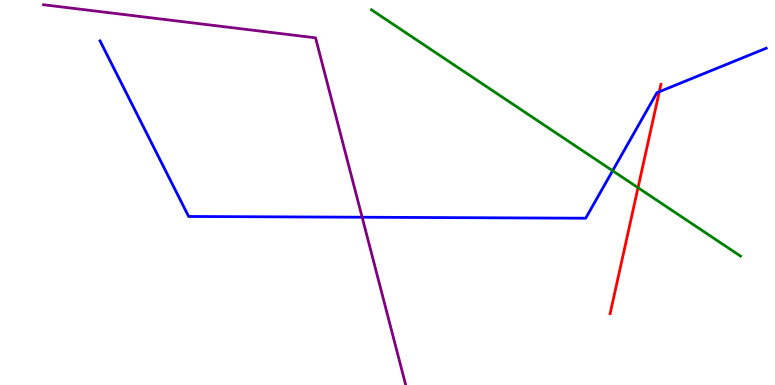[{'lines': ['blue', 'red'], 'intersections': [{'x': 8.51, 'y': 7.62}]}, {'lines': ['green', 'red'], 'intersections': [{'x': 8.23, 'y': 5.12}]}, {'lines': ['purple', 'red'], 'intersections': []}, {'lines': ['blue', 'green'], 'intersections': [{'x': 7.9, 'y': 5.57}]}, {'lines': ['blue', 'purple'], 'intersections': [{'x': 4.67, 'y': 4.36}]}, {'lines': ['green', 'purple'], 'intersections': []}]